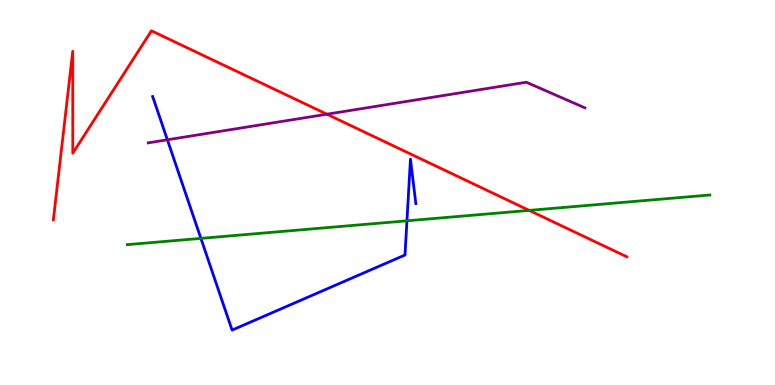[{'lines': ['blue', 'red'], 'intersections': []}, {'lines': ['green', 'red'], 'intersections': [{'x': 6.83, 'y': 4.54}]}, {'lines': ['purple', 'red'], 'intersections': [{'x': 4.22, 'y': 7.03}]}, {'lines': ['blue', 'green'], 'intersections': [{'x': 2.59, 'y': 3.81}, {'x': 5.25, 'y': 4.26}]}, {'lines': ['blue', 'purple'], 'intersections': [{'x': 2.16, 'y': 6.37}]}, {'lines': ['green', 'purple'], 'intersections': []}]